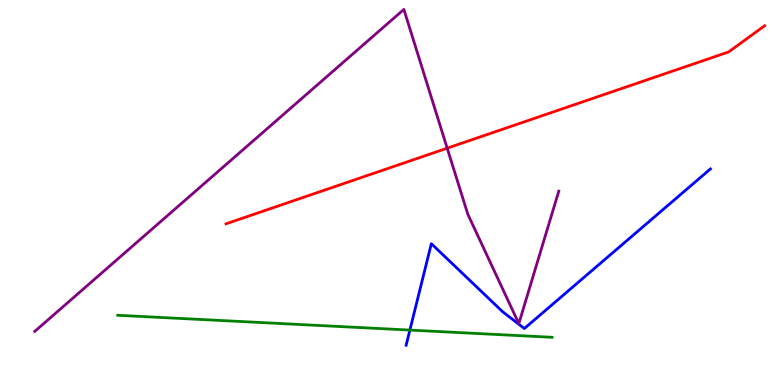[{'lines': ['blue', 'red'], 'intersections': []}, {'lines': ['green', 'red'], 'intersections': []}, {'lines': ['purple', 'red'], 'intersections': [{'x': 5.77, 'y': 6.15}]}, {'lines': ['blue', 'green'], 'intersections': [{'x': 5.29, 'y': 1.43}]}, {'lines': ['blue', 'purple'], 'intersections': []}, {'lines': ['green', 'purple'], 'intersections': []}]